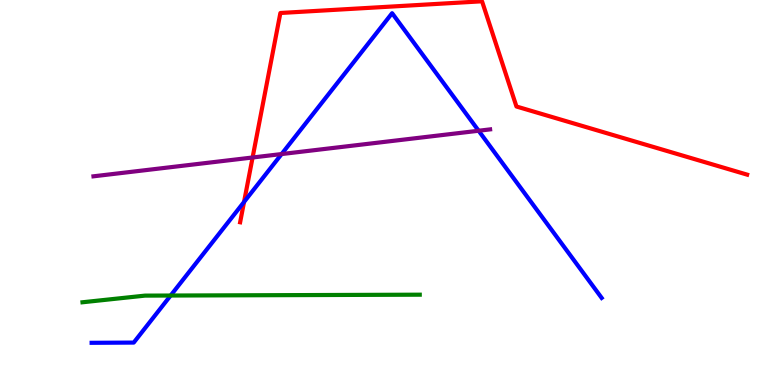[{'lines': ['blue', 'red'], 'intersections': [{'x': 3.15, 'y': 4.75}]}, {'lines': ['green', 'red'], 'intersections': []}, {'lines': ['purple', 'red'], 'intersections': [{'x': 3.26, 'y': 5.91}]}, {'lines': ['blue', 'green'], 'intersections': [{'x': 2.2, 'y': 2.32}]}, {'lines': ['blue', 'purple'], 'intersections': [{'x': 3.63, 'y': 6.0}, {'x': 6.18, 'y': 6.6}]}, {'lines': ['green', 'purple'], 'intersections': []}]